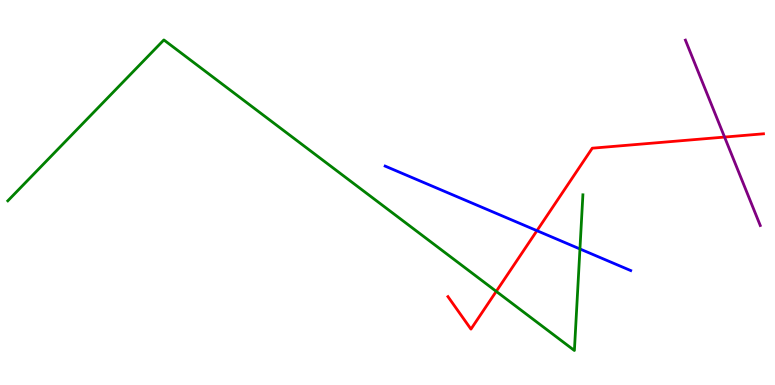[{'lines': ['blue', 'red'], 'intersections': [{'x': 6.93, 'y': 4.01}]}, {'lines': ['green', 'red'], 'intersections': [{'x': 6.4, 'y': 2.43}]}, {'lines': ['purple', 'red'], 'intersections': [{'x': 9.35, 'y': 6.44}]}, {'lines': ['blue', 'green'], 'intersections': [{'x': 7.48, 'y': 3.53}]}, {'lines': ['blue', 'purple'], 'intersections': []}, {'lines': ['green', 'purple'], 'intersections': []}]